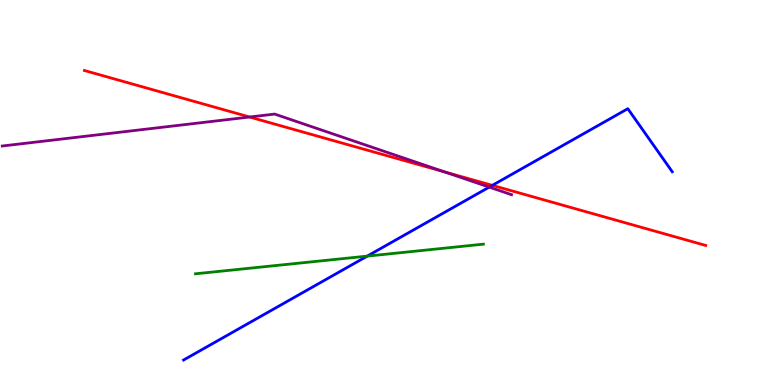[{'lines': ['blue', 'red'], 'intersections': [{'x': 6.35, 'y': 5.19}]}, {'lines': ['green', 'red'], 'intersections': []}, {'lines': ['purple', 'red'], 'intersections': [{'x': 3.22, 'y': 6.96}, {'x': 5.74, 'y': 5.53}]}, {'lines': ['blue', 'green'], 'intersections': [{'x': 4.74, 'y': 3.35}]}, {'lines': ['blue', 'purple'], 'intersections': [{'x': 6.31, 'y': 5.14}]}, {'lines': ['green', 'purple'], 'intersections': []}]